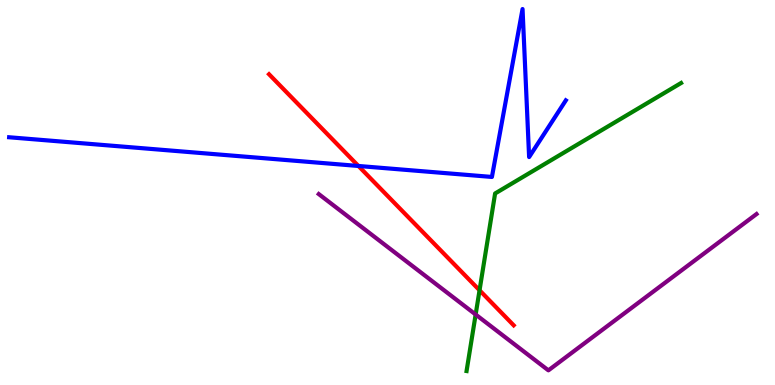[{'lines': ['blue', 'red'], 'intersections': [{'x': 4.62, 'y': 5.69}]}, {'lines': ['green', 'red'], 'intersections': [{'x': 6.19, 'y': 2.46}]}, {'lines': ['purple', 'red'], 'intersections': []}, {'lines': ['blue', 'green'], 'intersections': []}, {'lines': ['blue', 'purple'], 'intersections': []}, {'lines': ['green', 'purple'], 'intersections': [{'x': 6.14, 'y': 1.83}]}]